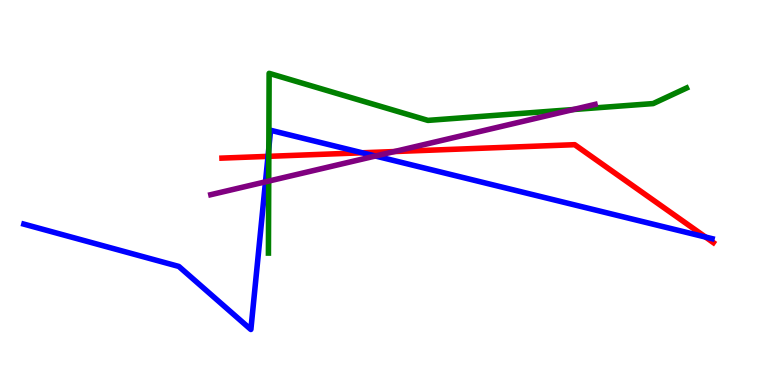[{'lines': ['blue', 'red'], 'intersections': [{'x': 3.46, 'y': 5.94}, {'x': 4.67, 'y': 6.03}, {'x': 9.1, 'y': 3.84}]}, {'lines': ['green', 'red'], 'intersections': [{'x': 3.47, 'y': 5.94}]}, {'lines': ['purple', 'red'], 'intersections': [{'x': 5.09, 'y': 6.06}]}, {'lines': ['blue', 'green'], 'intersections': [{'x': 3.47, 'y': 6.16}]}, {'lines': ['blue', 'purple'], 'intersections': [{'x': 3.43, 'y': 5.28}, {'x': 4.84, 'y': 5.95}]}, {'lines': ['green', 'purple'], 'intersections': [{'x': 3.47, 'y': 5.3}, {'x': 7.4, 'y': 7.15}]}]